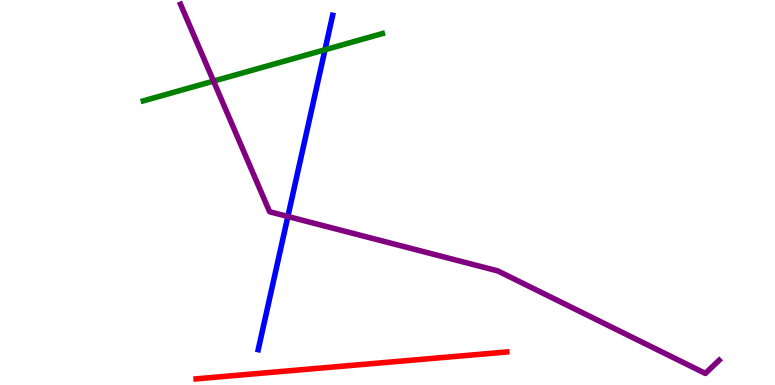[{'lines': ['blue', 'red'], 'intersections': []}, {'lines': ['green', 'red'], 'intersections': []}, {'lines': ['purple', 'red'], 'intersections': []}, {'lines': ['blue', 'green'], 'intersections': [{'x': 4.19, 'y': 8.71}]}, {'lines': ['blue', 'purple'], 'intersections': [{'x': 3.71, 'y': 4.38}]}, {'lines': ['green', 'purple'], 'intersections': [{'x': 2.76, 'y': 7.89}]}]